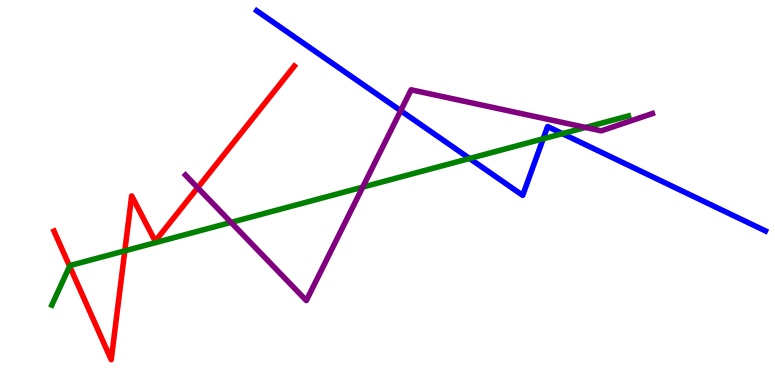[{'lines': ['blue', 'red'], 'intersections': []}, {'lines': ['green', 'red'], 'intersections': [{'x': 0.898, 'y': 3.08}, {'x': 1.61, 'y': 3.48}]}, {'lines': ['purple', 'red'], 'intersections': [{'x': 2.55, 'y': 5.12}]}, {'lines': ['blue', 'green'], 'intersections': [{'x': 6.06, 'y': 5.88}, {'x': 7.01, 'y': 6.4}, {'x': 7.26, 'y': 6.53}]}, {'lines': ['blue', 'purple'], 'intersections': [{'x': 5.17, 'y': 7.12}]}, {'lines': ['green', 'purple'], 'intersections': [{'x': 2.98, 'y': 4.22}, {'x': 4.68, 'y': 5.14}, {'x': 7.56, 'y': 6.69}]}]